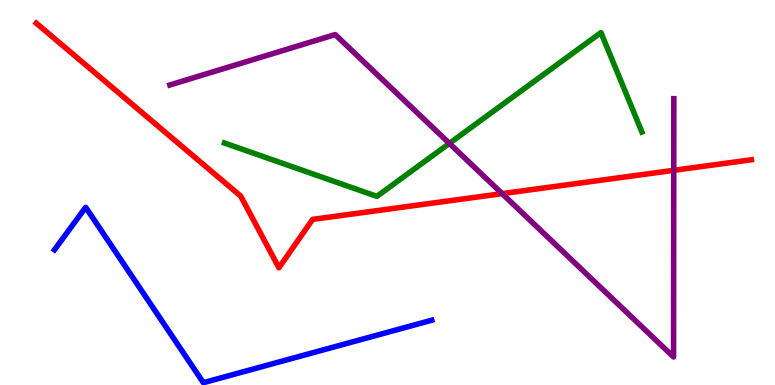[{'lines': ['blue', 'red'], 'intersections': []}, {'lines': ['green', 'red'], 'intersections': []}, {'lines': ['purple', 'red'], 'intersections': [{'x': 6.48, 'y': 4.97}, {'x': 8.69, 'y': 5.58}]}, {'lines': ['blue', 'green'], 'intersections': []}, {'lines': ['blue', 'purple'], 'intersections': []}, {'lines': ['green', 'purple'], 'intersections': [{'x': 5.8, 'y': 6.28}]}]